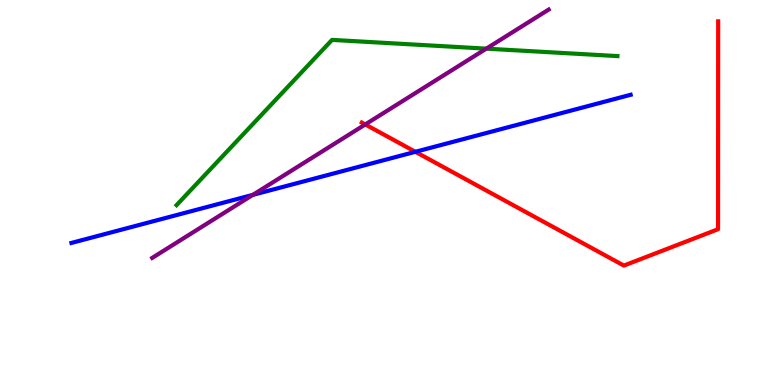[{'lines': ['blue', 'red'], 'intersections': [{'x': 5.36, 'y': 6.06}]}, {'lines': ['green', 'red'], 'intersections': []}, {'lines': ['purple', 'red'], 'intersections': [{'x': 4.71, 'y': 6.77}]}, {'lines': ['blue', 'green'], 'intersections': []}, {'lines': ['blue', 'purple'], 'intersections': [{'x': 3.26, 'y': 4.94}]}, {'lines': ['green', 'purple'], 'intersections': [{'x': 6.27, 'y': 8.74}]}]